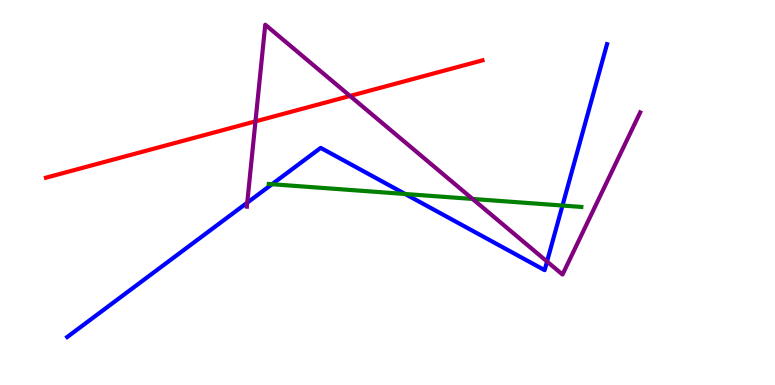[{'lines': ['blue', 'red'], 'intersections': []}, {'lines': ['green', 'red'], 'intersections': []}, {'lines': ['purple', 'red'], 'intersections': [{'x': 3.3, 'y': 6.85}, {'x': 4.52, 'y': 7.51}]}, {'lines': ['blue', 'green'], 'intersections': [{'x': 3.51, 'y': 5.22}, {'x': 5.23, 'y': 4.96}, {'x': 7.26, 'y': 4.66}]}, {'lines': ['blue', 'purple'], 'intersections': [{'x': 3.19, 'y': 4.74}, {'x': 7.06, 'y': 3.21}]}, {'lines': ['green', 'purple'], 'intersections': [{'x': 6.1, 'y': 4.83}]}]